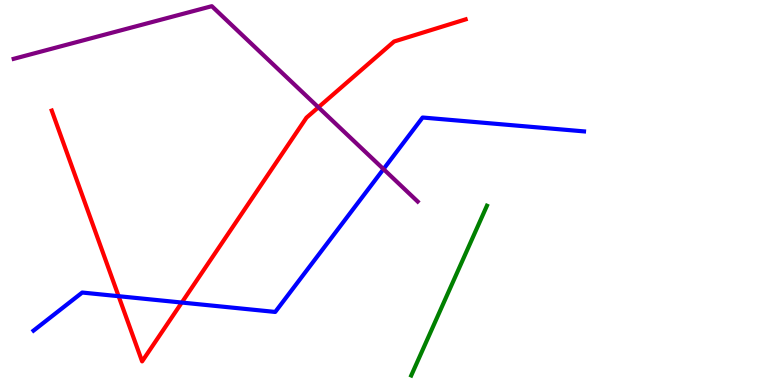[{'lines': ['blue', 'red'], 'intersections': [{'x': 1.53, 'y': 2.31}, {'x': 2.35, 'y': 2.14}]}, {'lines': ['green', 'red'], 'intersections': []}, {'lines': ['purple', 'red'], 'intersections': [{'x': 4.11, 'y': 7.21}]}, {'lines': ['blue', 'green'], 'intersections': []}, {'lines': ['blue', 'purple'], 'intersections': [{'x': 4.95, 'y': 5.61}]}, {'lines': ['green', 'purple'], 'intersections': []}]